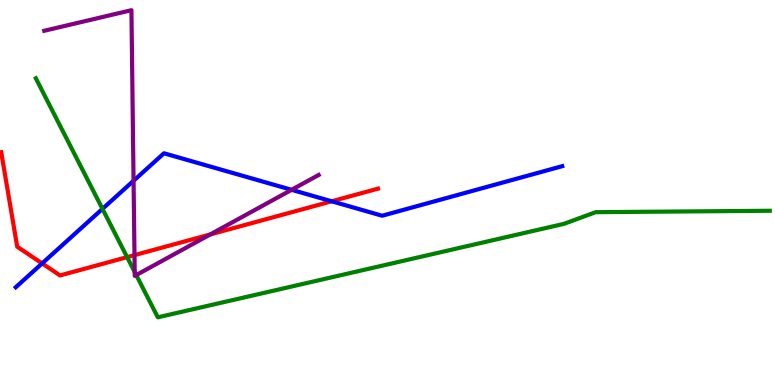[{'lines': ['blue', 'red'], 'intersections': [{'x': 0.543, 'y': 3.16}, {'x': 4.28, 'y': 4.77}]}, {'lines': ['green', 'red'], 'intersections': [{'x': 1.64, 'y': 3.32}]}, {'lines': ['purple', 'red'], 'intersections': [{'x': 1.74, 'y': 3.37}, {'x': 2.71, 'y': 3.91}]}, {'lines': ['blue', 'green'], 'intersections': [{'x': 1.32, 'y': 4.57}]}, {'lines': ['blue', 'purple'], 'intersections': [{'x': 1.72, 'y': 5.3}, {'x': 3.76, 'y': 5.07}]}, {'lines': ['green', 'purple'], 'intersections': [{'x': 1.74, 'y': 2.93}, {'x': 1.76, 'y': 2.86}]}]